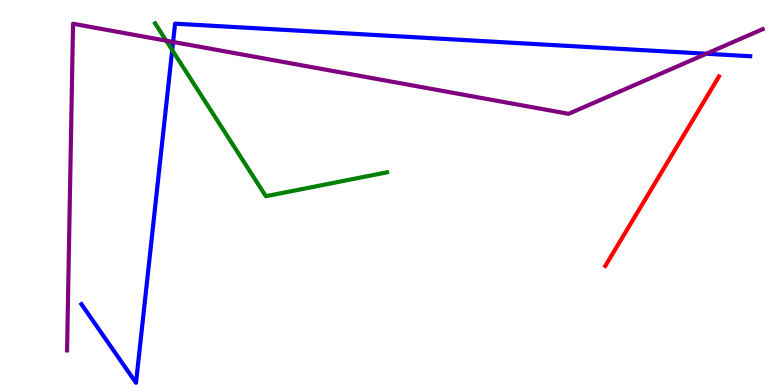[{'lines': ['blue', 'red'], 'intersections': []}, {'lines': ['green', 'red'], 'intersections': []}, {'lines': ['purple', 'red'], 'intersections': []}, {'lines': ['blue', 'green'], 'intersections': [{'x': 2.22, 'y': 8.7}]}, {'lines': ['blue', 'purple'], 'intersections': [{'x': 2.23, 'y': 8.91}, {'x': 9.11, 'y': 8.6}]}, {'lines': ['green', 'purple'], 'intersections': [{'x': 2.14, 'y': 8.94}]}]